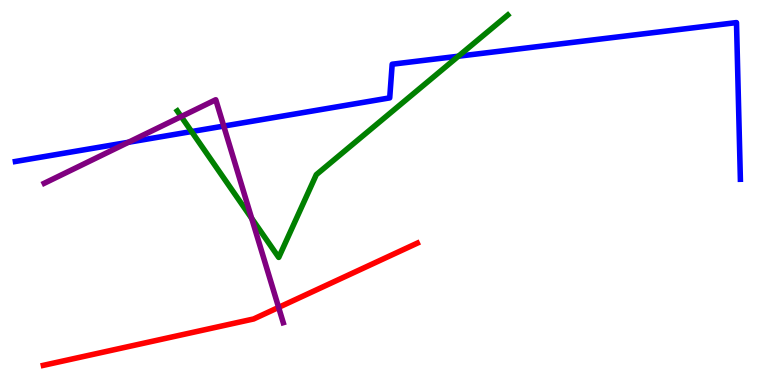[{'lines': ['blue', 'red'], 'intersections': []}, {'lines': ['green', 'red'], 'intersections': []}, {'lines': ['purple', 'red'], 'intersections': [{'x': 3.6, 'y': 2.02}]}, {'lines': ['blue', 'green'], 'intersections': [{'x': 2.47, 'y': 6.58}, {'x': 5.91, 'y': 8.54}]}, {'lines': ['blue', 'purple'], 'intersections': [{'x': 1.66, 'y': 6.3}, {'x': 2.89, 'y': 6.73}]}, {'lines': ['green', 'purple'], 'intersections': [{'x': 2.34, 'y': 6.97}, {'x': 3.25, 'y': 4.33}]}]